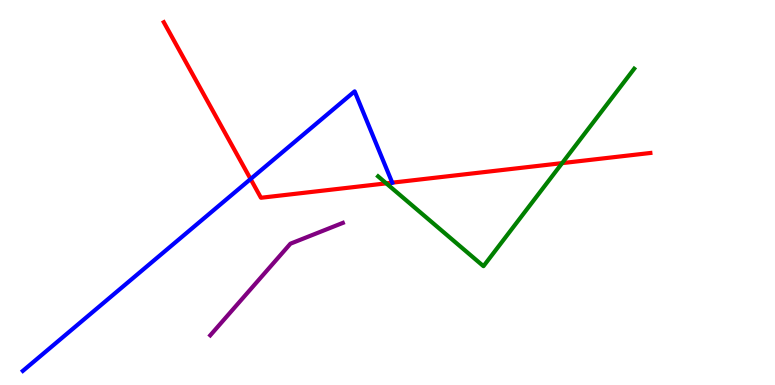[{'lines': ['blue', 'red'], 'intersections': [{'x': 3.23, 'y': 5.35}, {'x': 5.06, 'y': 5.26}]}, {'lines': ['green', 'red'], 'intersections': [{'x': 4.98, 'y': 5.24}, {'x': 7.25, 'y': 5.76}]}, {'lines': ['purple', 'red'], 'intersections': []}, {'lines': ['blue', 'green'], 'intersections': []}, {'lines': ['blue', 'purple'], 'intersections': []}, {'lines': ['green', 'purple'], 'intersections': []}]